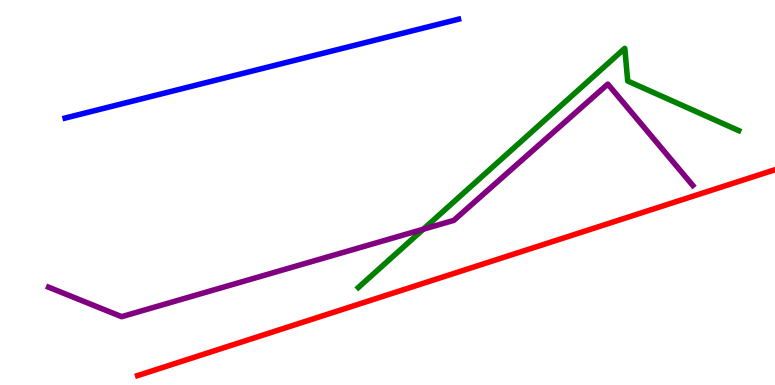[{'lines': ['blue', 'red'], 'intersections': []}, {'lines': ['green', 'red'], 'intersections': []}, {'lines': ['purple', 'red'], 'intersections': []}, {'lines': ['blue', 'green'], 'intersections': []}, {'lines': ['blue', 'purple'], 'intersections': []}, {'lines': ['green', 'purple'], 'intersections': [{'x': 5.46, 'y': 4.05}]}]